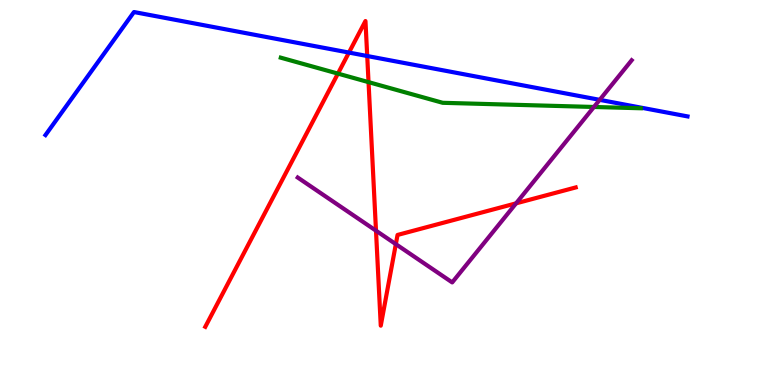[{'lines': ['blue', 'red'], 'intersections': [{'x': 4.5, 'y': 8.63}, {'x': 4.74, 'y': 8.55}]}, {'lines': ['green', 'red'], 'intersections': [{'x': 4.36, 'y': 8.09}, {'x': 4.76, 'y': 7.87}]}, {'lines': ['purple', 'red'], 'intersections': [{'x': 4.85, 'y': 4.01}, {'x': 5.11, 'y': 3.66}, {'x': 6.66, 'y': 4.72}]}, {'lines': ['blue', 'green'], 'intersections': []}, {'lines': ['blue', 'purple'], 'intersections': [{'x': 7.74, 'y': 7.41}]}, {'lines': ['green', 'purple'], 'intersections': [{'x': 7.66, 'y': 7.22}]}]